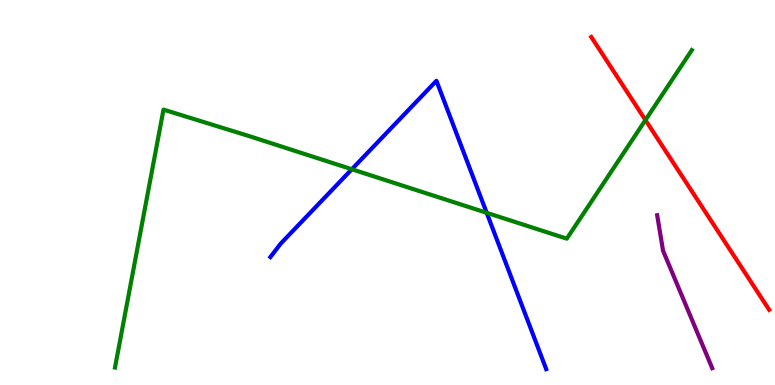[{'lines': ['blue', 'red'], 'intersections': []}, {'lines': ['green', 'red'], 'intersections': [{'x': 8.33, 'y': 6.88}]}, {'lines': ['purple', 'red'], 'intersections': []}, {'lines': ['blue', 'green'], 'intersections': [{'x': 4.54, 'y': 5.6}, {'x': 6.28, 'y': 4.47}]}, {'lines': ['blue', 'purple'], 'intersections': []}, {'lines': ['green', 'purple'], 'intersections': []}]